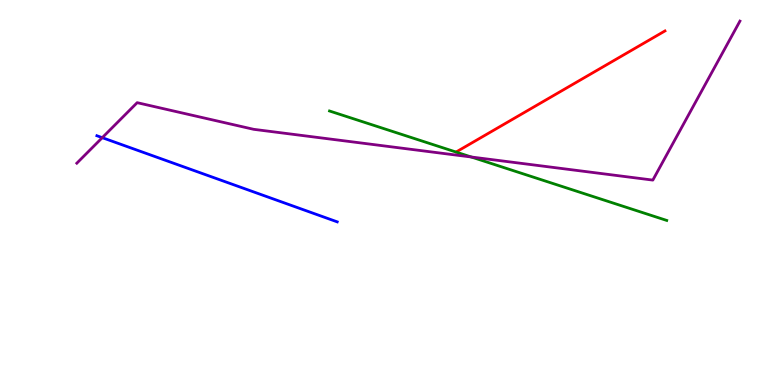[{'lines': ['blue', 'red'], 'intersections': []}, {'lines': ['green', 'red'], 'intersections': []}, {'lines': ['purple', 'red'], 'intersections': []}, {'lines': ['blue', 'green'], 'intersections': []}, {'lines': ['blue', 'purple'], 'intersections': [{'x': 1.32, 'y': 6.42}]}, {'lines': ['green', 'purple'], 'intersections': [{'x': 6.08, 'y': 5.92}]}]